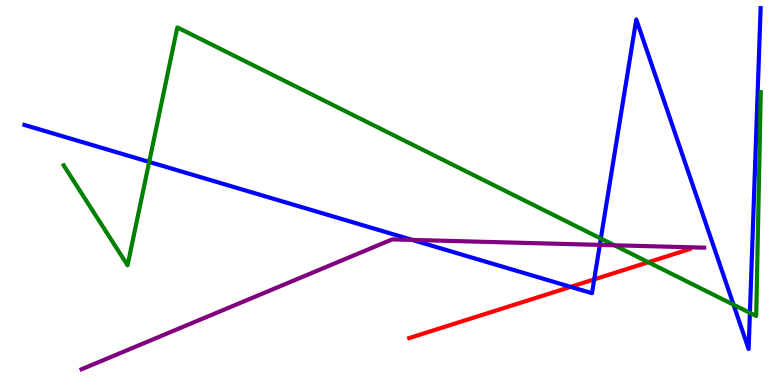[{'lines': ['blue', 'red'], 'intersections': [{'x': 7.36, 'y': 2.55}, {'x': 7.67, 'y': 2.74}]}, {'lines': ['green', 'red'], 'intersections': [{'x': 8.37, 'y': 3.19}]}, {'lines': ['purple', 'red'], 'intersections': []}, {'lines': ['blue', 'green'], 'intersections': [{'x': 1.93, 'y': 5.79}, {'x': 7.75, 'y': 3.8}, {'x': 9.46, 'y': 2.09}, {'x': 9.68, 'y': 1.87}]}, {'lines': ['blue', 'purple'], 'intersections': [{'x': 5.32, 'y': 3.77}, {'x': 7.74, 'y': 3.64}]}, {'lines': ['green', 'purple'], 'intersections': [{'x': 7.93, 'y': 3.63}]}]